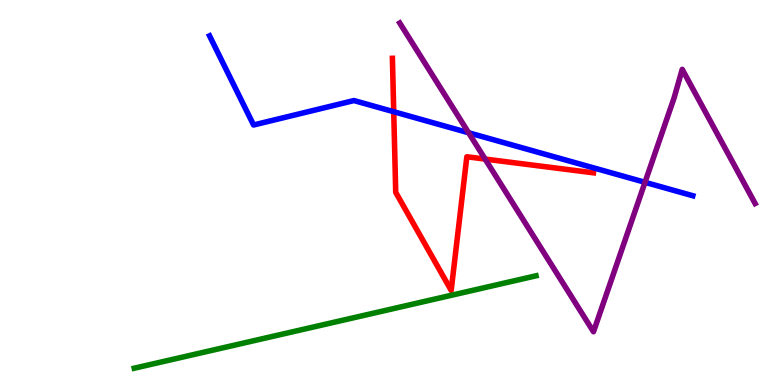[{'lines': ['blue', 'red'], 'intersections': [{'x': 5.08, 'y': 7.1}]}, {'lines': ['green', 'red'], 'intersections': []}, {'lines': ['purple', 'red'], 'intersections': [{'x': 6.26, 'y': 5.87}]}, {'lines': ['blue', 'green'], 'intersections': []}, {'lines': ['blue', 'purple'], 'intersections': [{'x': 6.05, 'y': 6.55}, {'x': 8.32, 'y': 5.26}]}, {'lines': ['green', 'purple'], 'intersections': []}]